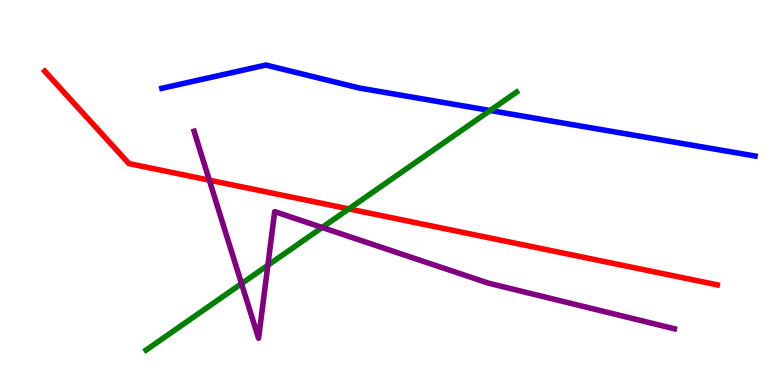[{'lines': ['blue', 'red'], 'intersections': []}, {'lines': ['green', 'red'], 'intersections': [{'x': 4.5, 'y': 4.57}]}, {'lines': ['purple', 'red'], 'intersections': [{'x': 2.7, 'y': 5.32}]}, {'lines': ['blue', 'green'], 'intersections': [{'x': 6.32, 'y': 7.13}]}, {'lines': ['blue', 'purple'], 'intersections': []}, {'lines': ['green', 'purple'], 'intersections': [{'x': 3.12, 'y': 2.63}, {'x': 3.46, 'y': 3.11}, {'x': 4.16, 'y': 4.09}]}]